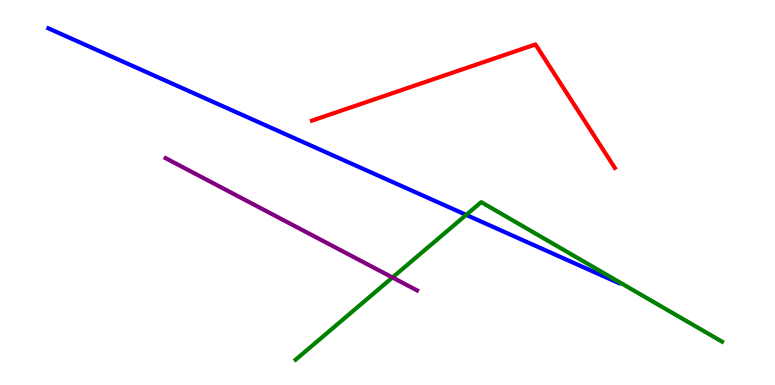[{'lines': ['blue', 'red'], 'intersections': []}, {'lines': ['green', 'red'], 'intersections': []}, {'lines': ['purple', 'red'], 'intersections': []}, {'lines': ['blue', 'green'], 'intersections': [{'x': 6.02, 'y': 4.42}]}, {'lines': ['blue', 'purple'], 'intersections': []}, {'lines': ['green', 'purple'], 'intersections': [{'x': 5.06, 'y': 2.79}]}]